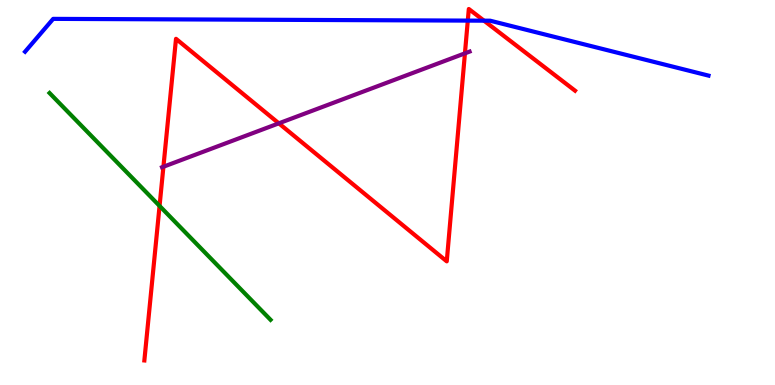[{'lines': ['blue', 'red'], 'intersections': [{'x': 6.04, 'y': 9.46}, {'x': 6.25, 'y': 9.46}]}, {'lines': ['green', 'red'], 'intersections': [{'x': 2.06, 'y': 4.65}]}, {'lines': ['purple', 'red'], 'intersections': [{'x': 2.11, 'y': 5.67}, {'x': 3.6, 'y': 6.8}, {'x': 6.0, 'y': 8.61}]}, {'lines': ['blue', 'green'], 'intersections': []}, {'lines': ['blue', 'purple'], 'intersections': []}, {'lines': ['green', 'purple'], 'intersections': []}]